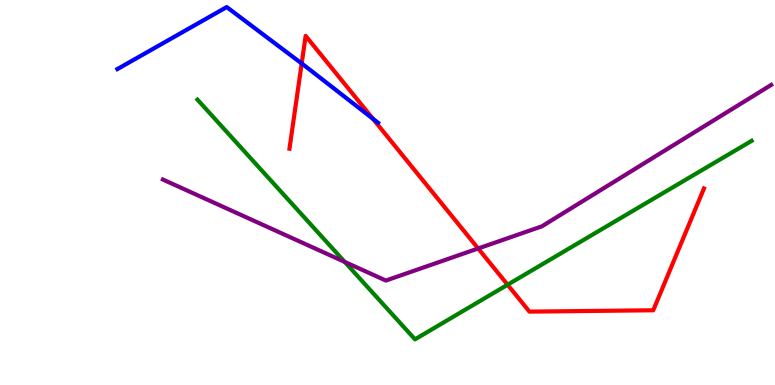[{'lines': ['blue', 'red'], 'intersections': [{'x': 3.89, 'y': 8.35}, {'x': 4.81, 'y': 6.92}]}, {'lines': ['green', 'red'], 'intersections': [{'x': 6.55, 'y': 2.6}]}, {'lines': ['purple', 'red'], 'intersections': [{'x': 6.17, 'y': 3.55}]}, {'lines': ['blue', 'green'], 'intersections': []}, {'lines': ['blue', 'purple'], 'intersections': []}, {'lines': ['green', 'purple'], 'intersections': [{'x': 4.45, 'y': 3.2}]}]